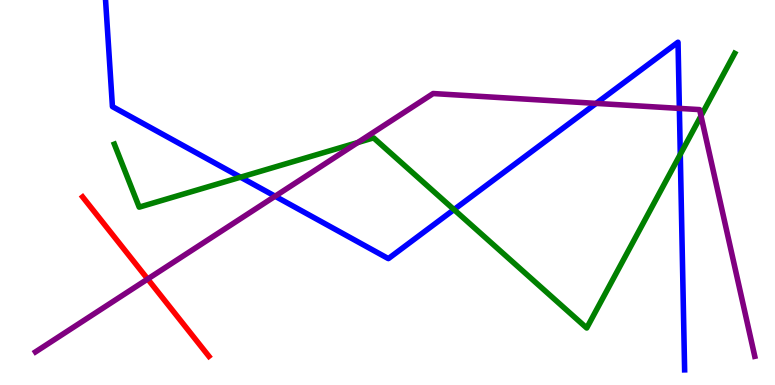[{'lines': ['blue', 'red'], 'intersections': []}, {'lines': ['green', 'red'], 'intersections': []}, {'lines': ['purple', 'red'], 'intersections': [{'x': 1.91, 'y': 2.75}]}, {'lines': ['blue', 'green'], 'intersections': [{'x': 3.1, 'y': 5.4}, {'x': 5.86, 'y': 4.56}, {'x': 8.78, 'y': 5.99}]}, {'lines': ['blue', 'purple'], 'intersections': [{'x': 3.55, 'y': 4.9}, {'x': 7.69, 'y': 7.31}, {'x': 8.77, 'y': 7.18}]}, {'lines': ['green', 'purple'], 'intersections': [{'x': 4.62, 'y': 6.3}, {'x': 9.05, 'y': 6.99}]}]